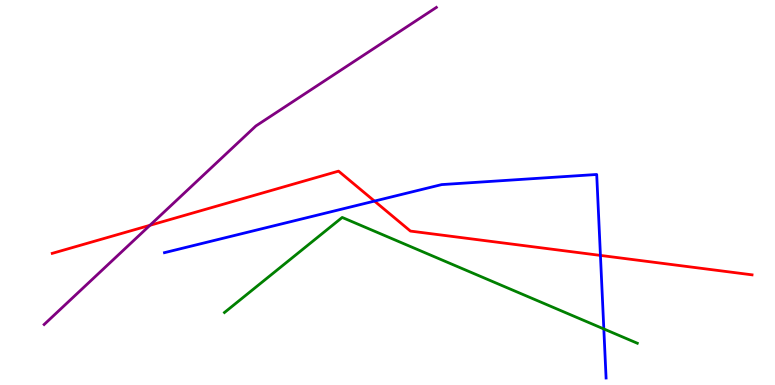[{'lines': ['blue', 'red'], 'intersections': [{'x': 4.83, 'y': 4.78}, {'x': 7.75, 'y': 3.37}]}, {'lines': ['green', 'red'], 'intersections': []}, {'lines': ['purple', 'red'], 'intersections': [{'x': 1.93, 'y': 4.15}]}, {'lines': ['blue', 'green'], 'intersections': [{'x': 7.79, 'y': 1.46}]}, {'lines': ['blue', 'purple'], 'intersections': []}, {'lines': ['green', 'purple'], 'intersections': []}]